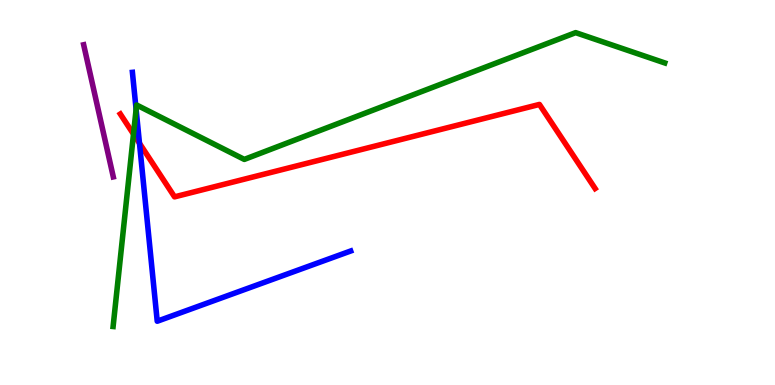[{'lines': ['blue', 'red'], 'intersections': [{'x': 1.8, 'y': 6.28}]}, {'lines': ['green', 'red'], 'intersections': [{'x': 1.72, 'y': 6.52}]}, {'lines': ['purple', 'red'], 'intersections': []}, {'lines': ['blue', 'green'], 'intersections': [{'x': 1.76, 'y': 7.16}]}, {'lines': ['blue', 'purple'], 'intersections': []}, {'lines': ['green', 'purple'], 'intersections': []}]